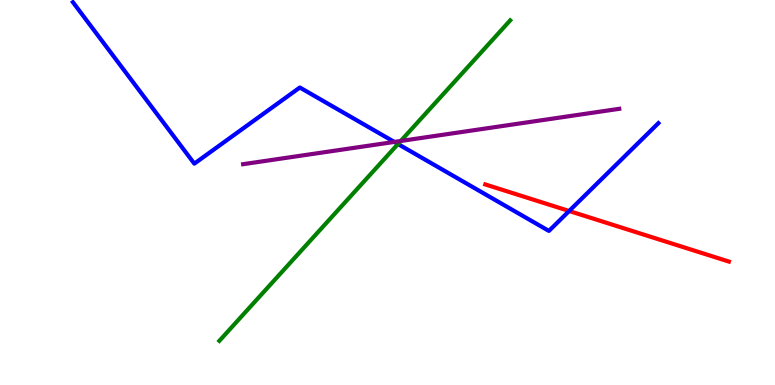[{'lines': ['blue', 'red'], 'intersections': [{'x': 7.34, 'y': 4.52}]}, {'lines': ['green', 'red'], 'intersections': []}, {'lines': ['purple', 'red'], 'intersections': []}, {'lines': ['blue', 'green'], 'intersections': [{'x': 5.14, 'y': 6.26}]}, {'lines': ['blue', 'purple'], 'intersections': [{'x': 5.09, 'y': 6.31}]}, {'lines': ['green', 'purple'], 'intersections': [{'x': 5.17, 'y': 6.34}]}]